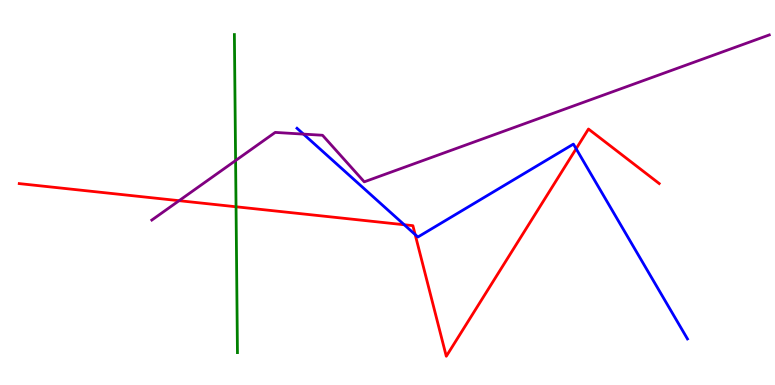[{'lines': ['blue', 'red'], 'intersections': [{'x': 5.22, 'y': 4.16}, {'x': 5.36, 'y': 3.91}, {'x': 7.43, 'y': 6.14}]}, {'lines': ['green', 'red'], 'intersections': [{'x': 3.05, 'y': 4.63}]}, {'lines': ['purple', 'red'], 'intersections': [{'x': 2.31, 'y': 4.79}]}, {'lines': ['blue', 'green'], 'intersections': []}, {'lines': ['blue', 'purple'], 'intersections': [{'x': 3.92, 'y': 6.52}]}, {'lines': ['green', 'purple'], 'intersections': [{'x': 3.04, 'y': 5.83}]}]